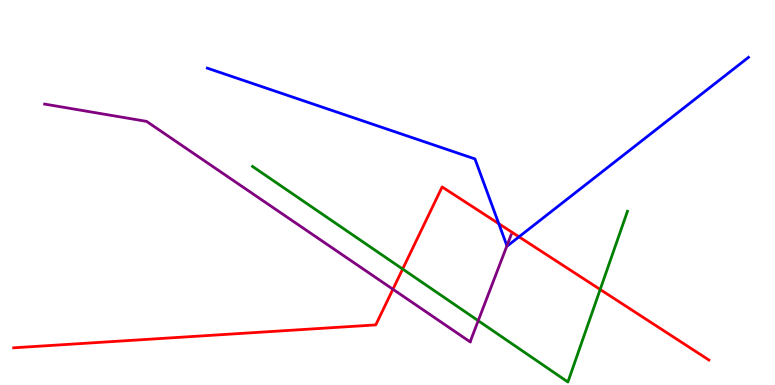[{'lines': ['blue', 'red'], 'intersections': [{'x': 6.44, 'y': 4.19}, {'x': 6.7, 'y': 3.85}]}, {'lines': ['green', 'red'], 'intersections': [{'x': 5.2, 'y': 3.01}, {'x': 7.74, 'y': 2.48}]}, {'lines': ['purple', 'red'], 'intersections': [{'x': 5.07, 'y': 2.49}]}, {'lines': ['blue', 'green'], 'intersections': []}, {'lines': ['blue', 'purple'], 'intersections': [{'x': 6.54, 'y': 3.62}]}, {'lines': ['green', 'purple'], 'intersections': [{'x': 6.17, 'y': 1.67}]}]